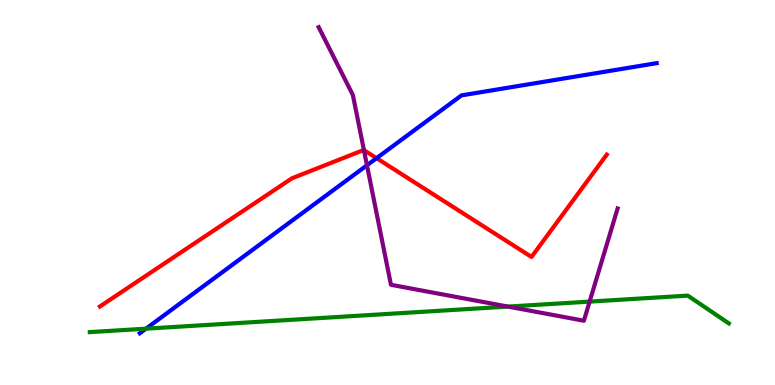[{'lines': ['blue', 'red'], 'intersections': [{'x': 4.86, 'y': 5.89}]}, {'lines': ['green', 'red'], 'intersections': []}, {'lines': ['purple', 'red'], 'intersections': [{'x': 4.7, 'y': 6.1}]}, {'lines': ['blue', 'green'], 'intersections': [{'x': 1.88, 'y': 1.46}]}, {'lines': ['blue', 'purple'], 'intersections': [{'x': 4.74, 'y': 5.71}]}, {'lines': ['green', 'purple'], 'intersections': [{'x': 6.55, 'y': 2.04}, {'x': 7.61, 'y': 2.17}]}]